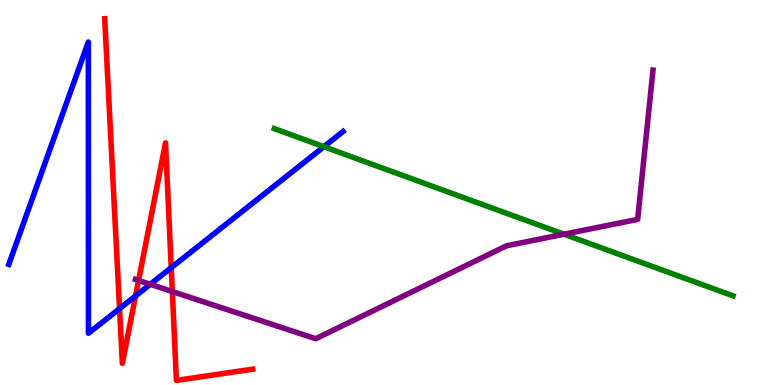[{'lines': ['blue', 'red'], 'intersections': [{'x': 1.54, 'y': 1.98}, {'x': 1.75, 'y': 2.31}, {'x': 2.21, 'y': 3.05}]}, {'lines': ['green', 'red'], 'intersections': []}, {'lines': ['purple', 'red'], 'intersections': [{'x': 1.79, 'y': 2.72}, {'x': 2.22, 'y': 2.43}]}, {'lines': ['blue', 'green'], 'intersections': [{'x': 4.18, 'y': 6.19}]}, {'lines': ['blue', 'purple'], 'intersections': [{'x': 1.94, 'y': 2.62}]}, {'lines': ['green', 'purple'], 'intersections': [{'x': 7.28, 'y': 3.92}]}]